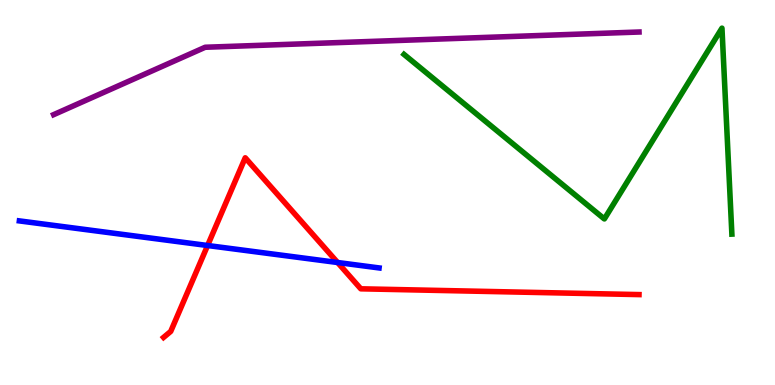[{'lines': ['blue', 'red'], 'intersections': [{'x': 2.68, 'y': 3.62}, {'x': 4.36, 'y': 3.18}]}, {'lines': ['green', 'red'], 'intersections': []}, {'lines': ['purple', 'red'], 'intersections': []}, {'lines': ['blue', 'green'], 'intersections': []}, {'lines': ['blue', 'purple'], 'intersections': []}, {'lines': ['green', 'purple'], 'intersections': []}]